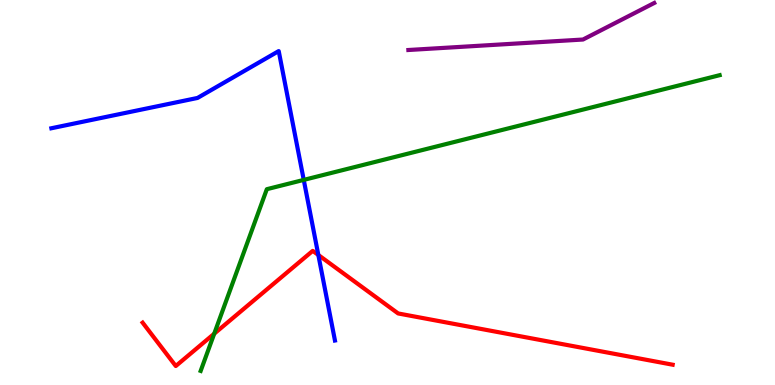[{'lines': ['blue', 'red'], 'intersections': [{'x': 4.11, 'y': 3.38}]}, {'lines': ['green', 'red'], 'intersections': [{'x': 2.76, 'y': 1.33}]}, {'lines': ['purple', 'red'], 'intersections': []}, {'lines': ['blue', 'green'], 'intersections': [{'x': 3.92, 'y': 5.33}]}, {'lines': ['blue', 'purple'], 'intersections': []}, {'lines': ['green', 'purple'], 'intersections': []}]